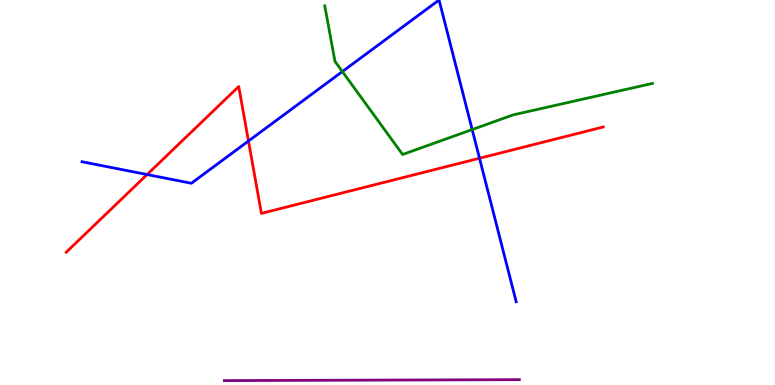[{'lines': ['blue', 'red'], 'intersections': [{'x': 1.9, 'y': 5.47}, {'x': 3.21, 'y': 6.34}, {'x': 6.19, 'y': 5.89}]}, {'lines': ['green', 'red'], 'intersections': []}, {'lines': ['purple', 'red'], 'intersections': []}, {'lines': ['blue', 'green'], 'intersections': [{'x': 4.42, 'y': 8.14}, {'x': 6.09, 'y': 6.63}]}, {'lines': ['blue', 'purple'], 'intersections': []}, {'lines': ['green', 'purple'], 'intersections': []}]